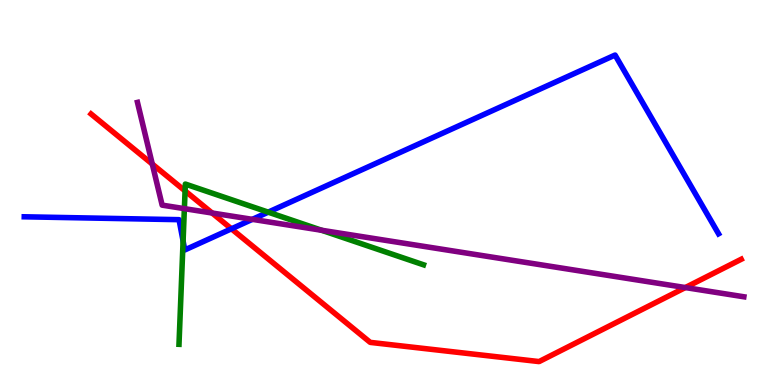[{'lines': ['blue', 'red'], 'intersections': [{'x': 2.99, 'y': 4.06}]}, {'lines': ['green', 'red'], 'intersections': [{'x': 2.39, 'y': 5.04}]}, {'lines': ['purple', 'red'], 'intersections': [{'x': 1.96, 'y': 5.74}, {'x': 2.74, 'y': 4.47}, {'x': 8.84, 'y': 2.53}]}, {'lines': ['blue', 'green'], 'intersections': [{'x': 2.36, 'y': 3.74}, {'x': 3.46, 'y': 4.49}]}, {'lines': ['blue', 'purple'], 'intersections': [{'x': 3.26, 'y': 4.3}]}, {'lines': ['green', 'purple'], 'intersections': [{'x': 2.38, 'y': 4.58}, {'x': 4.15, 'y': 4.02}]}]